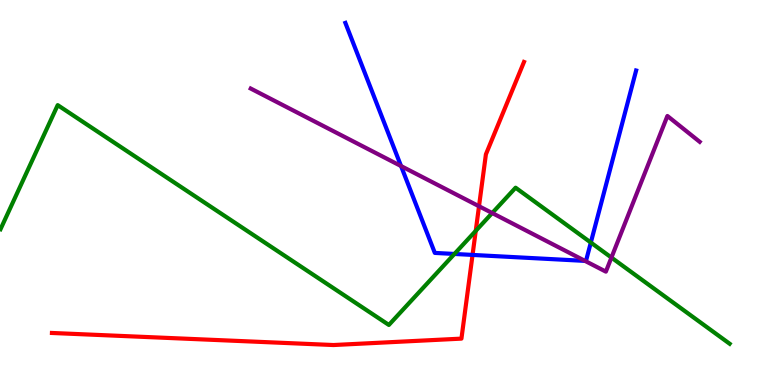[{'lines': ['blue', 'red'], 'intersections': [{'x': 6.1, 'y': 3.38}]}, {'lines': ['green', 'red'], 'intersections': [{'x': 6.14, 'y': 4.0}]}, {'lines': ['purple', 'red'], 'intersections': [{'x': 6.18, 'y': 4.64}]}, {'lines': ['blue', 'green'], 'intersections': [{'x': 5.86, 'y': 3.4}, {'x': 7.62, 'y': 3.7}]}, {'lines': ['blue', 'purple'], 'intersections': [{'x': 5.17, 'y': 5.69}, {'x': 7.55, 'y': 3.22}]}, {'lines': ['green', 'purple'], 'intersections': [{'x': 6.35, 'y': 4.47}, {'x': 7.89, 'y': 3.31}]}]